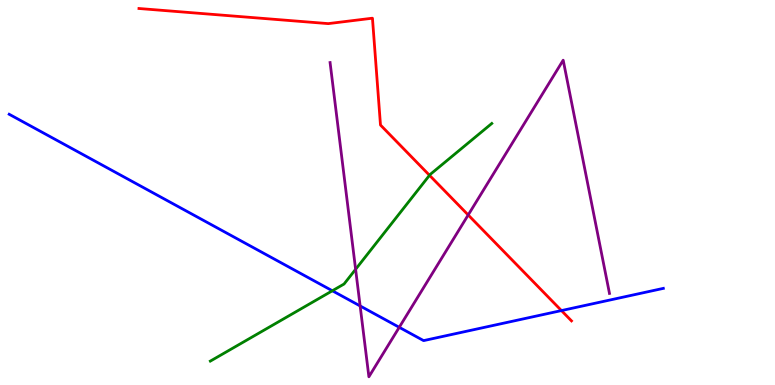[{'lines': ['blue', 'red'], 'intersections': [{'x': 7.24, 'y': 1.93}]}, {'lines': ['green', 'red'], 'intersections': [{'x': 5.54, 'y': 5.45}]}, {'lines': ['purple', 'red'], 'intersections': [{'x': 6.04, 'y': 4.42}]}, {'lines': ['blue', 'green'], 'intersections': [{'x': 4.29, 'y': 2.45}]}, {'lines': ['blue', 'purple'], 'intersections': [{'x': 4.65, 'y': 2.05}, {'x': 5.15, 'y': 1.5}]}, {'lines': ['green', 'purple'], 'intersections': [{'x': 4.59, 'y': 3.01}]}]